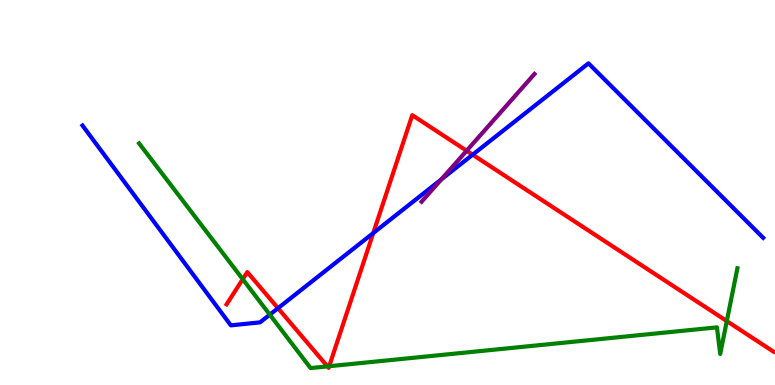[{'lines': ['blue', 'red'], 'intersections': [{'x': 3.59, 'y': 1.99}, {'x': 4.82, 'y': 3.95}, {'x': 6.1, 'y': 5.98}]}, {'lines': ['green', 'red'], 'intersections': [{'x': 3.13, 'y': 2.75}, {'x': 4.23, 'y': 0.483}, {'x': 4.25, 'y': 0.488}, {'x': 9.38, 'y': 1.66}]}, {'lines': ['purple', 'red'], 'intersections': [{'x': 6.02, 'y': 6.08}]}, {'lines': ['blue', 'green'], 'intersections': [{'x': 3.48, 'y': 1.83}]}, {'lines': ['blue', 'purple'], 'intersections': [{'x': 5.69, 'y': 5.34}]}, {'lines': ['green', 'purple'], 'intersections': []}]